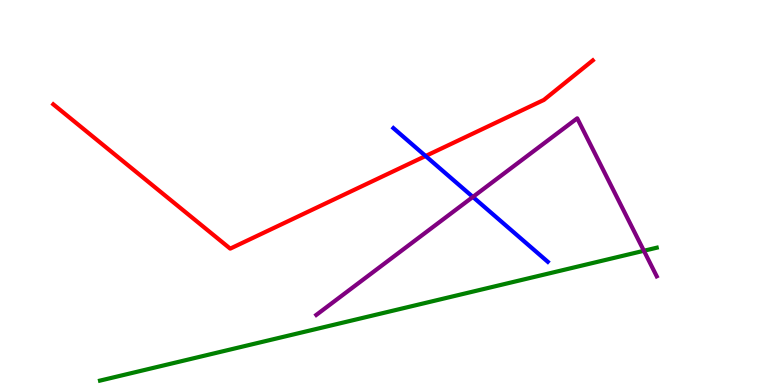[{'lines': ['blue', 'red'], 'intersections': [{'x': 5.49, 'y': 5.95}]}, {'lines': ['green', 'red'], 'intersections': []}, {'lines': ['purple', 'red'], 'intersections': []}, {'lines': ['blue', 'green'], 'intersections': []}, {'lines': ['blue', 'purple'], 'intersections': [{'x': 6.1, 'y': 4.88}]}, {'lines': ['green', 'purple'], 'intersections': [{'x': 8.31, 'y': 3.49}]}]